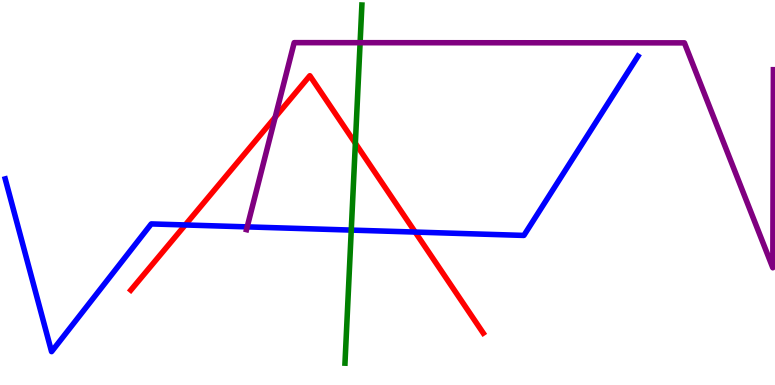[{'lines': ['blue', 'red'], 'intersections': [{'x': 2.39, 'y': 4.16}, {'x': 5.36, 'y': 3.97}]}, {'lines': ['green', 'red'], 'intersections': [{'x': 4.59, 'y': 6.28}]}, {'lines': ['purple', 'red'], 'intersections': [{'x': 3.55, 'y': 6.95}]}, {'lines': ['blue', 'green'], 'intersections': [{'x': 4.53, 'y': 4.02}]}, {'lines': ['blue', 'purple'], 'intersections': [{'x': 3.19, 'y': 4.11}]}, {'lines': ['green', 'purple'], 'intersections': [{'x': 4.65, 'y': 8.89}]}]